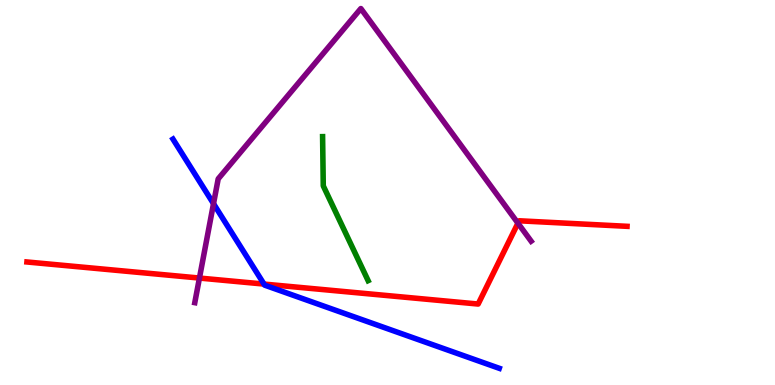[{'lines': ['blue', 'red'], 'intersections': [{'x': 3.41, 'y': 2.62}]}, {'lines': ['green', 'red'], 'intersections': []}, {'lines': ['purple', 'red'], 'intersections': [{'x': 2.57, 'y': 2.78}, {'x': 6.68, 'y': 4.2}]}, {'lines': ['blue', 'green'], 'intersections': []}, {'lines': ['blue', 'purple'], 'intersections': [{'x': 2.75, 'y': 4.71}]}, {'lines': ['green', 'purple'], 'intersections': []}]